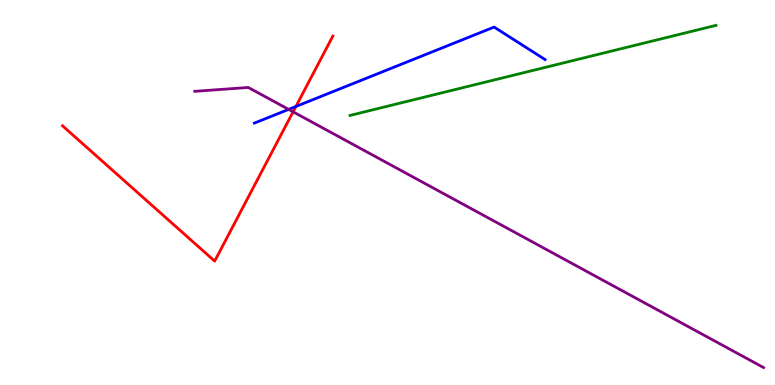[{'lines': ['blue', 'red'], 'intersections': [{'x': 3.82, 'y': 7.23}]}, {'lines': ['green', 'red'], 'intersections': []}, {'lines': ['purple', 'red'], 'intersections': [{'x': 3.78, 'y': 7.1}]}, {'lines': ['blue', 'green'], 'intersections': []}, {'lines': ['blue', 'purple'], 'intersections': [{'x': 3.72, 'y': 7.16}]}, {'lines': ['green', 'purple'], 'intersections': []}]